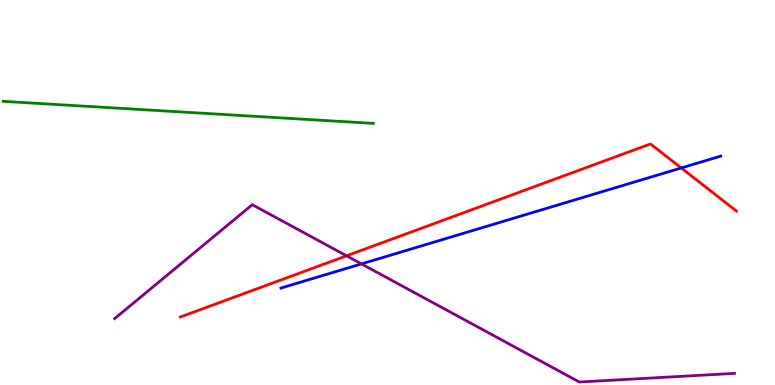[{'lines': ['blue', 'red'], 'intersections': [{'x': 8.79, 'y': 5.64}]}, {'lines': ['green', 'red'], 'intersections': []}, {'lines': ['purple', 'red'], 'intersections': [{'x': 4.47, 'y': 3.36}]}, {'lines': ['blue', 'green'], 'intersections': []}, {'lines': ['blue', 'purple'], 'intersections': [{'x': 4.66, 'y': 3.15}]}, {'lines': ['green', 'purple'], 'intersections': []}]